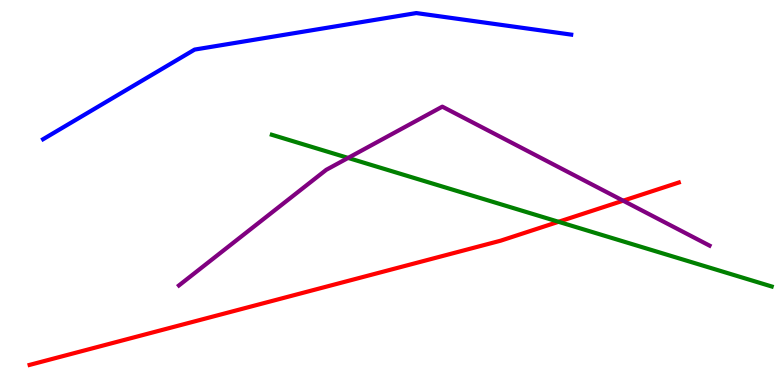[{'lines': ['blue', 'red'], 'intersections': []}, {'lines': ['green', 'red'], 'intersections': [{'x': 7.21, 'y': 4.24}]}, {'lines': ['purple', 'red'], 'intersections': [{'x': 8.04, 'y': 4.79}]}, {'lines': ['blue', 'green'], 'intersections': []}, {'lines': ['blue', 'purple'], 'intersections': []}, {'lines': ['green', 'purple'], 'intersections': [{'x': 4.49, 'y': 5.9}]}]